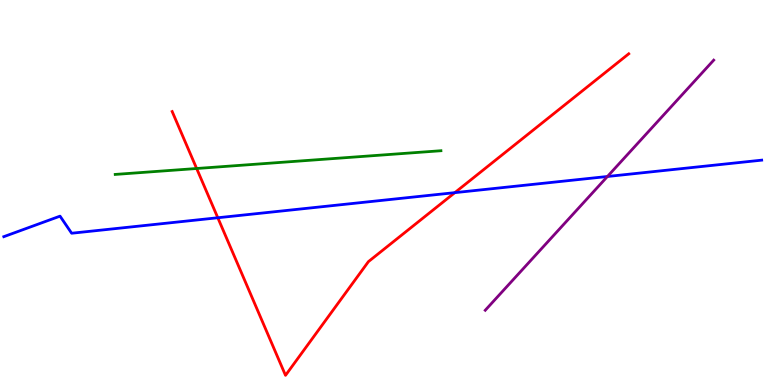[{'lines': ['blue', 'red'], 'intersections': [{'x': 2.81, 'y': 4.34}, {'x': 5.87, 'y': 5.0}]}, {'lines': ['green', 'red'], 'intersections': [{'x': 2.54, 'y': 5.62}]}, {'lines': ['purple', 'red'], 'intersections': []}, {'lines': ['blue', 'green'], 'intersections': []}, {'lines': ['blue', 'purple'], 'intersections': [{'x': 7.84, 'y': 5.42}]}, {'lines': ['green', 'purple'], 'intersections': []}]